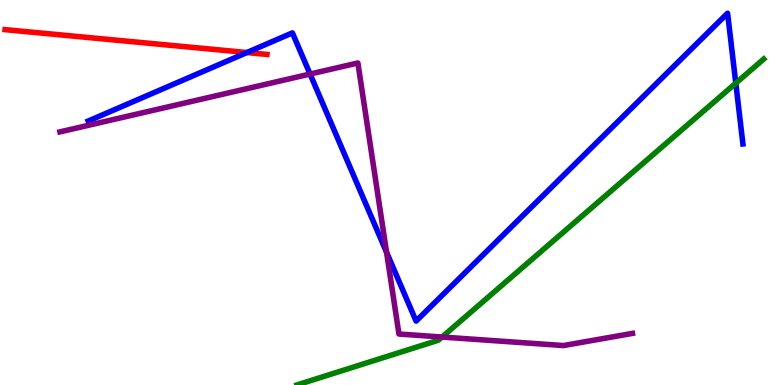[{'lines': ['blue', 'red'], 'intersections': [{'x': 3.19, 'y': 8.64}]}, {'lines': ['green', 'red'], 'intersections': []}, {'lines': ['purple', 'red'], 'intersections': []}, {'lines': ['blue', 'green'], 'intersections': [{'x': 9.49, 'y': 7.84}]}, {'lines': ['blue', 'purple'], 'intersections': [{'x': 4.0, 'y': 8.08}, {'x': 4.99, 'y': 3.45}]}, {'lines': ['green', 'purple'], 'intersections': [{'x': 5.7, 'y': 1.25}]}]